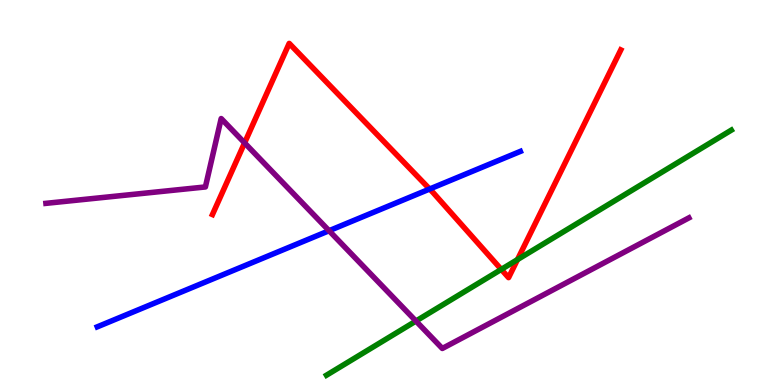[{'lines': ['blue', 'red'], 'intersections': [{'x': 5.54, 'y': 5.09}]}, {'lines': ['green', 'red'], 'intersections': [{'x': 6.47, 'y': 3.0}, {'x': 6.68, 'y': 3.26}]}, {'lines': ['purple', 'red'], 'intersections': [{'x': 3.16, 'y': 6.29}]}, {'lines': ['blue', 'green'], 'intersections': []}, {'lines': ['blue', 'purple'], 'intersections': [{'x': 4.25, 'y': 4.01}]}, {'lines': ['green', 'purple'], 'intersections': [{'x': 5.37, 'y': 1.66}]}]